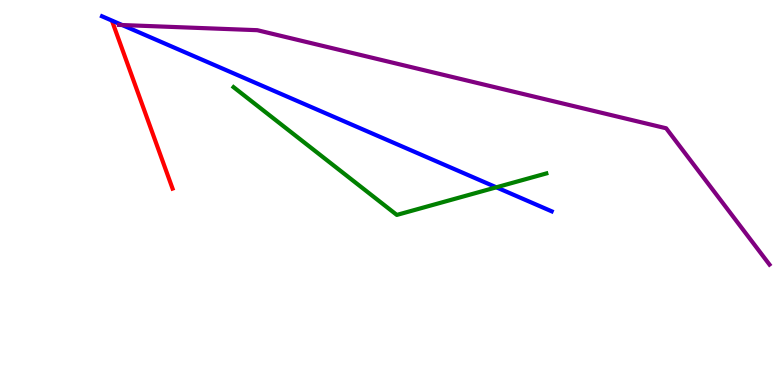[{'lines': ['blue', 'red'], 'intersections': []}, {'lines': ['green', 'red'], 'intersections': []}, {'lines': ['purple', 'red'], 'intersections': []}, {'lines': ['blue', 'green'], 'intersections': [{'x': 6.4, 'y': 5.13}]}, {'lines': ['blue', 'purple'], 'intersections': [{'x': 1.58, 'y': 9.35}]}, {'lines': ['green', 'purple'], 'intersections': []}]